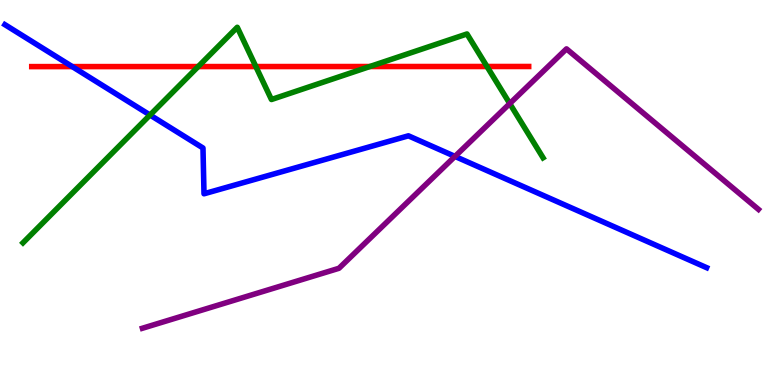[{'lines': ['blue', 'red'], 'intersections': [{'x': 0.932, 'y': 8.27}]}, {'lines': ['green', 'red'], 'intersections': [{'x': 2.56, 'y': 8.27}, {'x': 3.3, 'y': 8.27}, {'x': 4.77, 'y': 8.27}, {'x': 6.28, 'y': 8.27}]}, {'lines': ['purple', 'red'], 'intersections': []}, {'lines': ['blue', 'green'], 'intersections': [{'x': 1.94, 'y': 7.01}]}, {'lines': ['blue', 'purple'], 'intersections': [{'x': 5.87, 'y': 5.94}]}, {'lines': ['green', 'purple'], 'intersections': [{'x': 6.58, 'y': 7.31}]}]